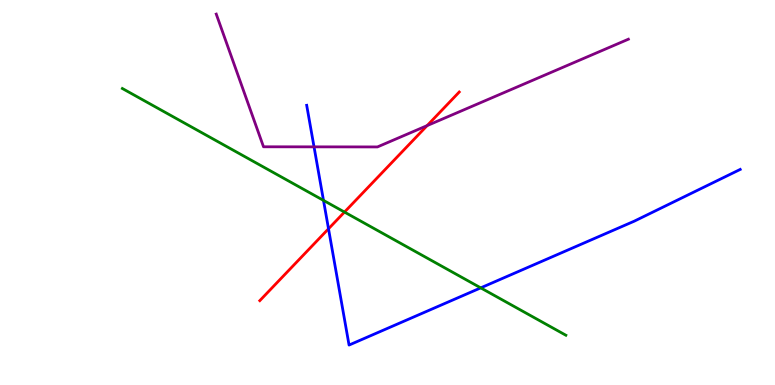[{'lines': ['blue', 'red'], 'intersections': [{'x': 4.24, 'y': 4.06}]}, {'lines': ['green', 'red'], 'intersections': [{'x': 4.44, 'y': 4.49}]}, {'lines': ['purple', 'red'], 'intersections': [{'x': 5.51, 'y': 6.74}]}, {'lines': ['blue', 'green'], 'intersections': [{'x': 4.17, 'y': 4.79}, {'x': 6.2, 'y': 2.52}]}, {'lines': ['blue', 'purple'], 'intersections': [{'x': 4.05, 'y': 6.19}]}, {'lines': ['green', 'purple'], 'intersections': []}]